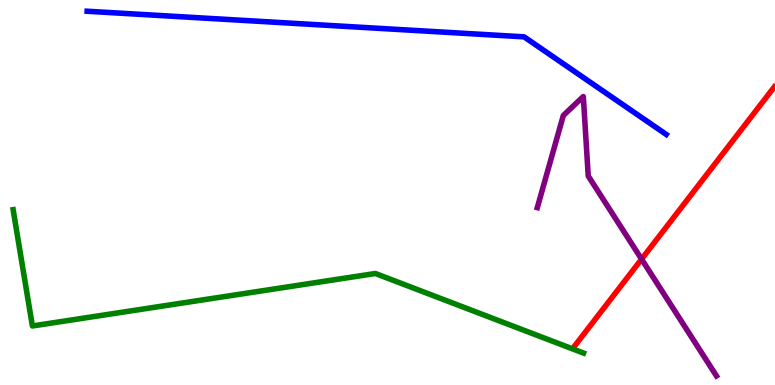[{'lines': ['blue', 'red'], 'intersections': []}, {'lines': ['green', 'red'], 'intersections': []}, {'lines': ['purple', 'red'], 'intersections': [{'x': 8.28, 'y': 3.27}]}, {'lines': ['blue', 'green'], 'intersections': []}, {'lines': ['blue', 'purple'], 'intersections': []}, {'lines': ['green', 'purple'], 'intersections': []}]